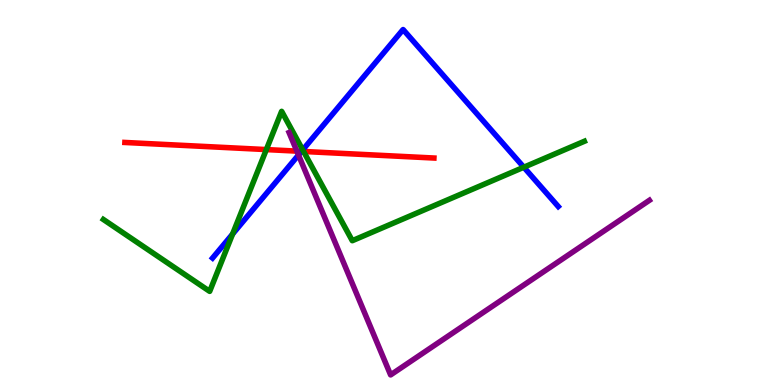[{'lines': ['blue', 'red'], 'intersections': [{'x': 3.89, 'y': 6.07}]}, {'lines': ['green', 'red'], 'intersections': [{'x': 3.44, 'y': 6.11}, {'x': 3.92, 'y': 6.07}]}, {'lines': ['purple', 'red'], 'intersections': [{'x': 3.83, 'y': 6.07}]}, {'lines': ['blue', 'green'], 'intersections': [{'x': 3.0, 'y': 3.92}, {'x': 3.91, 'y': 6.11}, {'x': 6.76, 'y': 5.66}]}, {'lines': ['blue', 'purple'], 'intersections': [{'x': 3.85, 'y': 5.97}]}, {'lines': ['green', 'purple'], 'intersections': []}]